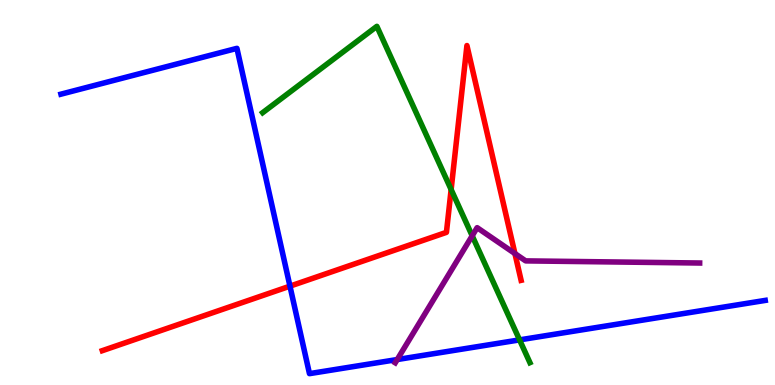[{'lines': ['blue', 'red'], 'intersections': [{'x': 3.74, 'y': 2.57}]}, {'lines': ['green', 'red'], 'intersections': [{'x': 5.82, 'y': 5.08}]}, {'lines': ['purple', 'red'], 'intersections': [{'x': 6.64, 'y': 3.41}]}, {'lines': ['blue', 'green'], 'intersections': [{'x': 6.7, 'y': 1.17}]}, {'lines': ['blue', 'purple'], 'intersections': [{'x': 5.13, 'y': 0.661}]}, {'lines': ['green', 'purple'], 'intersections': [{'x': 6.09, 'y': 3.88}]}]